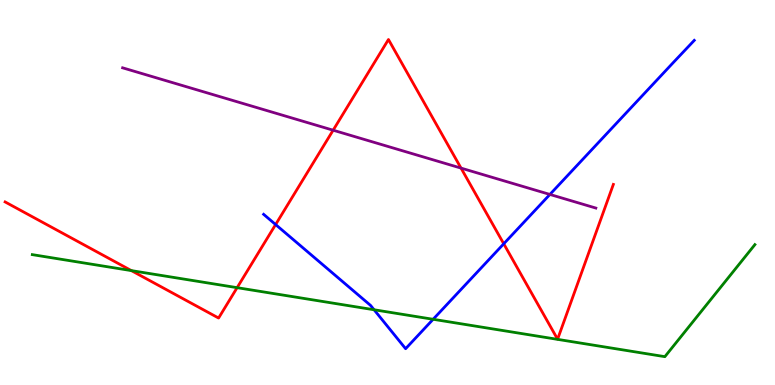[{'lines': ['blue', 'red'], 'intersections': [{'x': 3.56, 'y': 4.17}, {'x': 6.5, 'y': 3.67}]}, {'lines': ['green', 'red'], 'intersections': [{'x': 1.7, 'y': 2.97}, {'x': 3.06, 'y': 2.53}]}, {'lines': ['purple', 'red'], 'intersections': [{'x': 4.3, 'y': 6.62}, {'x': 5.95, 'y': 5.63}]}, {'lines': ['blue', 'green'], 'intersections': [{'x': 4.83, 'y': 1.95}, {'x': 5.59, 'y': 1.71}]}, {'lines': ['blue', 'purple'], 'intersections': [{'x': 7.1, 'y': 4.95}]}, {'lines': ['green', 'purple'], 'intersections': []}]